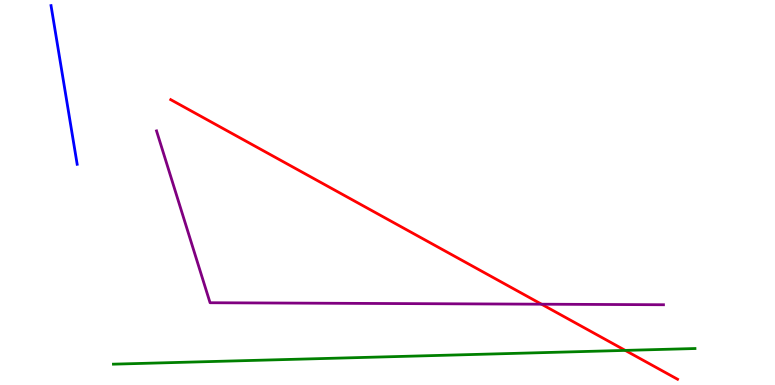[{'lines': ['blue', 'red'], 'intersections': []}, {'lines': ['green', 'red'], 'intersections': [{'x': 8.07, 'y': 0.899}]}, {'lines': ['purple', 'red'], 'intersections': [{'x': 6.99, 'y': 2.1}]}, {'lines': ['blue', 'green'], 'intersections': []}, {'lines': ['blue', 'purple'], 'intersections': []}, {'lines': ['green', 'purple'], 'intersections': []}]